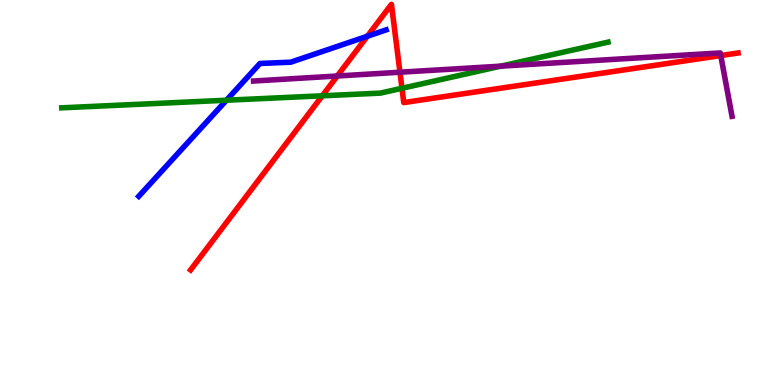[{'lines': ['blue', 'red'], 'intersections': [{'x': 4.74, 'y': 9.06}]}, {'lines': ['green', 'red'], 'intersections': [{'x': 4.16, 'y': 7.51}, {'x': 5.19, 'y': 7.71}]}, {'lines': ['purple', 'red'], 'intersections': [{'x': 4.35, 'y': 8.03}, {'x': 5.16, 'y': 8.12}, {'x': 9.3, 'y': 8.56}]}, {'lines': ['blue', 'green'], 'intersections': [{'x': 2.92, 'y': 7.4}]}, {'lines': ['blue', 'purple'], 'intersections': []}, {'lines': ['green', 'purple'], 'intersections': [{'x': 6.46, 'y': 8.28}]}]